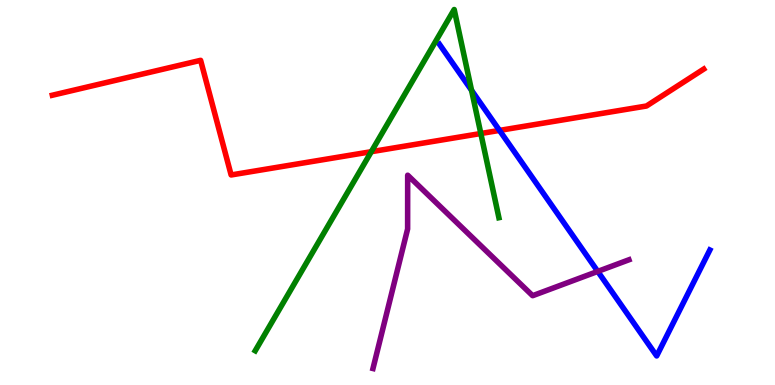[{'lines': ['blue', 'red'], 'intersections': [{'x': 6.45, 'y': 6.61}]}, {'lines': ['green', 'red'], 'intersections': [{'x': 4.79, 'y': 6.06}, {'x': 6.2, 'y': 6.53}]}, {'lines': ['purple', 'red'], 'intersections': []}, {'lines': ['blue', 'green'], 'intersections': [{'x': 6.08, 'y': 7.65}]}, {'lines': ['blue', 'purple'], 'intersections': [{'x': 7.71, 'y': 2.95}]}, {'lines': ['green', 'purple'], 'intersections': []}]